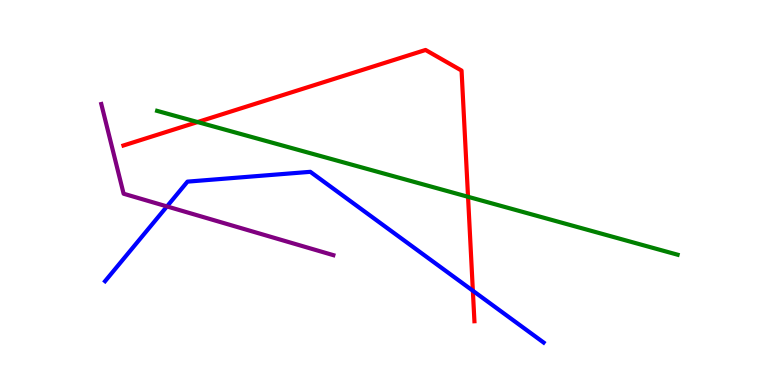[{'lines': ['blue', 'red'], 'intersections': [{'x': 6.1, 'y': 2.45}]}, {'lines': ['green', 'red'], 'intersections': [{'x': 2.55, 'y': 6.83}, {'x': 6.04, 'y': 4.89}]}, {'lines': ['purple', 'red'], 'intersections': []}, {'lines': ['blue', 'green'], 'intersections': []}, {'lines': ['blue', 'purple'], 'intersections': [{'x': 2.15, 'y': 4.64}]}, {'lines': ['green', 'purple'], 'intersections': []}]